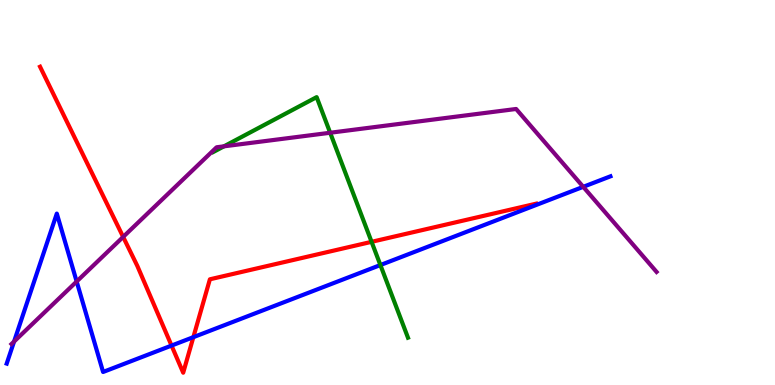[{'lines': ['blue', 'red'], 'intersections': [{'x': 2.21, 'y': 1.02}, {'x': 2.49, 'y': 1.24}]}, {'lines': ['green', 'red'], 'intersections': [{'x': 4.79, 'y': 3.72}]}, {'lines': ['purple', 'red'], 'intersections': [{'x': 1.59, 'y': 3.85}]}, {'lines': ['blue', 'green'], 'intersections': [{'x': 4.91, 'y': 3.12}]}, {'lines': ['blue', 'purple'], 'intersections': [{'x': 0.181, 'y': 1.13}, {'x': 0.989, 'y': 2.69}, {'x': 7.53, 'y': 5.15}]}, {'lines': ['green', 'purple'], 'intersections': [{'x': 2.89, 'y': 6.2}, {'x': 4.26, 'y': 6.55}]}]